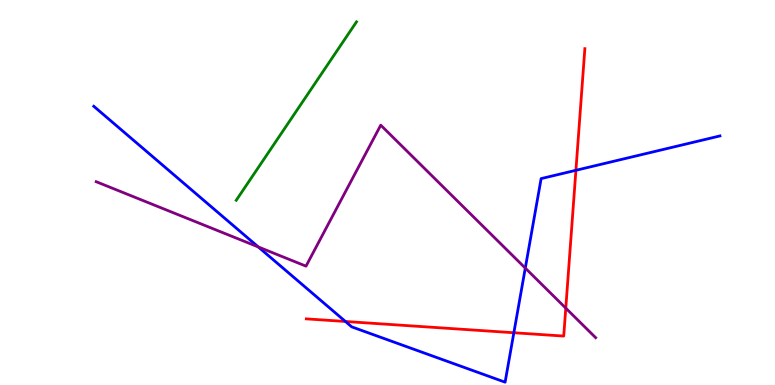[{'lines': ['blue', 'red'], 'intersections': [{'x': 4.46, 'y': 1.65}, {'x': 6.63, 'y': 1.36}, {'x': 7.43, 'y': 5.58}]}, {'lines': ['green', 'red'], 'intersections': []}, {'lines': ['purple', 'red'], 'intersections': [{'x': 7.3, 'y': 2.0}]}, {'lines': ['blue', 'green'], 'intersections': []}, {'lines': ['blue', 'purple'], 'intersections': [{'x': 3.33, 'y': 3.59}, {'x': 6.78, 'y': 3.04}]}, {'lines': ['green', 'purple'], 'intersections': []}]